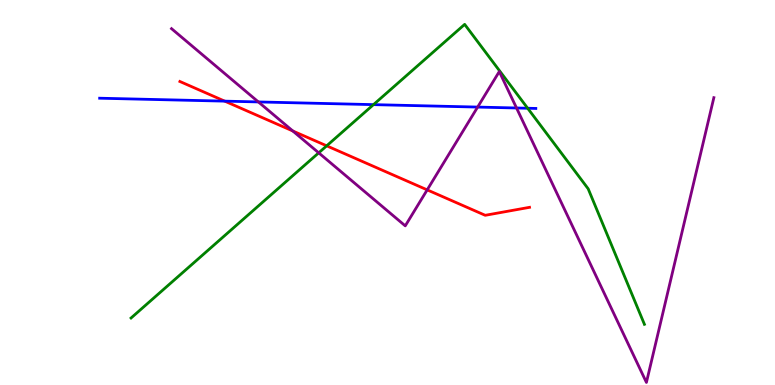[{'lines': ['blue', 'red'], 'intersections': [{'x': 2.9, 'y': 7.37}]}, {'lines': ['green', 'red'], 'intersections': [{'x': 4.22, 'y': 6.21}]}, {'lines': ['purple', 'red'], 'intersections': [{'x': 3.78, 'y': 6.6}, {'x': 5.51, 'y': 5.07}]}, {'lines': ['blue', 'green'], 'intersections': [{'x': 4.82, 'y': 7.28}, {'x': 6.81, 'y': 7.19}]}, {'lines': ['blue', 'purple'], 'intersections': [{'x': 3.33, 'y': 7.35}, {'x': 6.16, 'y': 7.22}, {'x': 6.66, 'y': 7.2}]}, {'lines': ['green', 'purple'], 'intersections': [{'x': 4.11, 'y': 6.03}]}]